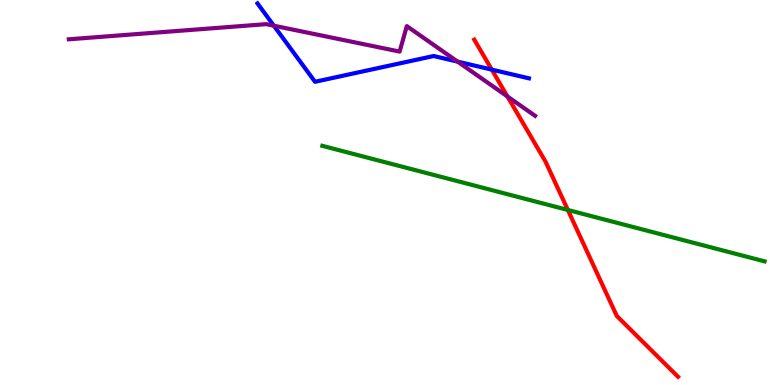[{'lines': ['blue', 'red'], 'intersections': [{'x': 6.35, 'y': 8.19}]}, {'lines': ['green', 'red'], 'intersections': [{'x': 7.33, 'y': 4.55}]}, {'lines': ['purple', 'red'], 'intersections': [{'x': 6.55, 'y': 7.49}]}, {'lines': ['blue', 'green'], 'intersections': []}, {'lines': ['blue', 'purple'], 'intersections': [{'x': 3.53, 'y': 9.33}, {'x': 5.9, 'y': 8.4}]}, {'lines': ['green', 'purple'], 'intersections': []}]